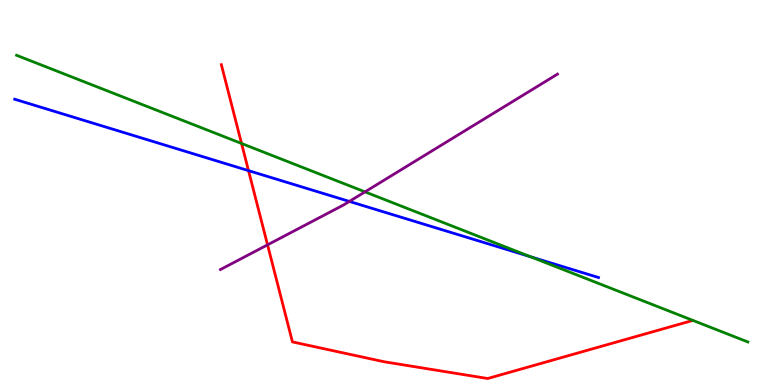[{'lines': ['blue', 'red'], 'intersections': [{'x': 3.21, 'y': 5.57}]}, {'lines': ['green', 'red'], 'intersections': [{'x': 3.12, 'y': 6.27}]}, {'lines': ['purple', 'red'], 'intersections': [{'x': 3.45, 'y': 3.64}]}, {'lines': ['blue', 'green'], 'intersections': [{'x': 6.84, 'y': 3.33}]}, {'lines': ['blue', 'purple'], 'intersections': [{'x': 4.51, 'y': 4.77}]}, {'lines': ['green', 'purple'], 'intersections': [{'x': 4.71, 'y': 5.02}]}]